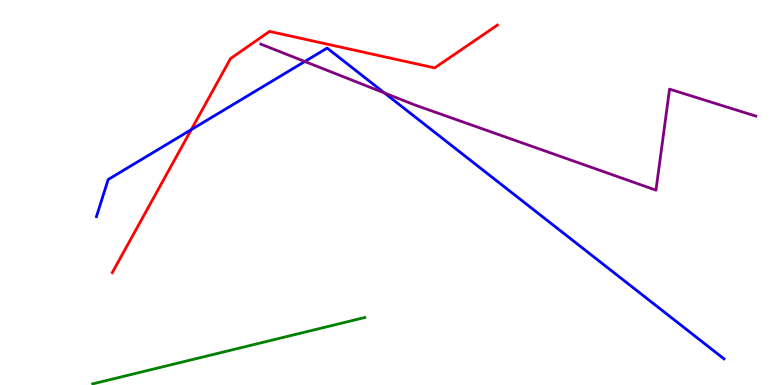[{'lines': ['blue', 'red'], 'intersections': [{'x': 2.47, 'y': 6.63}]}, {'lines': ['green', 'red'], 'intersections': []}, {'lines': ['purple', 'red'], 'intersections': []}, {'lines': ['blue', 'green'], 'intersections': []}, {'lines': ['blue', 'purple'], 'intersections': [{'x': 3.93, 'y': 8.4}, {'x': 4.96, 'y': 7.58}]}, {'lines': ['green', 'purple'], 'intersections': []}]